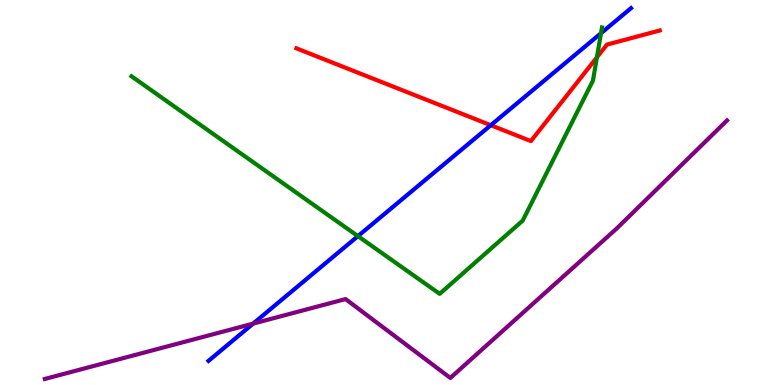[{'lines': ['blue', 'red'], 'intersections': [{'x': 6.33, 'y': 6.75}]}, {'lines': ['green', 'red'], 'intersections': [{'x': 7.7, 'y': 8.51}]}, {'lines': ['purple', 'red'], 'intersections': []}, {'lines': ['blue', 'green'], 'intersections': [{'x': 4.62, 'y': 3.87}, {'x': 7.75, 'y': 9.14}]}, {'lines': ['blue', 'purple'], 'intersections': [{'x': 3.27, 'y': 1.59}]}, {'lines': ['green', 'purple'], 'intersections': []}]